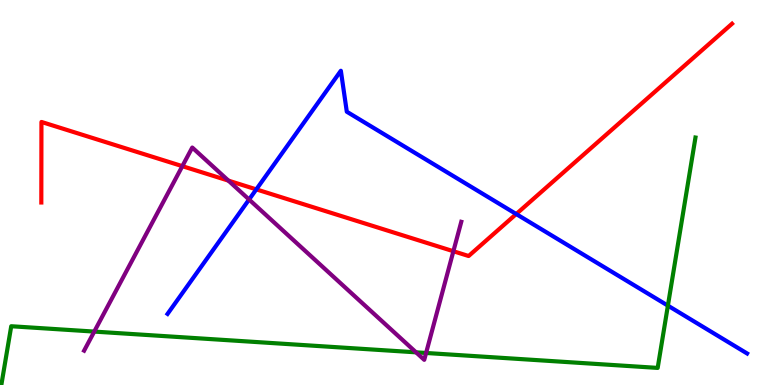[{'lines': ['blue', 'red'], 'intersections': [{'x': 3.31, 'y': 5.08}, {'x': 6.66, 'y': 4.44}]}, {'lines': ['green', 'red'], 'intersections': []}, {'lines': ['purple', 'red'], 'intersections': [{'x': 2.35, 'y': 5.68}, {'x': 2.95, 'y': 5.31}, {'x': 5.85, 'y': 3.47}]}, {'lines': ['blue', 'green'], 'intersections': [{'x': 8.62, 'y': 2.06}]}, {'lines': ['blue', 'purple'], 'intersections': [{'x': 3.21, 'y': 4.82}]}, {'lines': ['green', 'purple'], 'intersections': [{'x': 1.22, 'y': 1.39}, {'x': 5.37, 'y': 0.849}, {'x': 5.5, 'y': 0.832}]}]